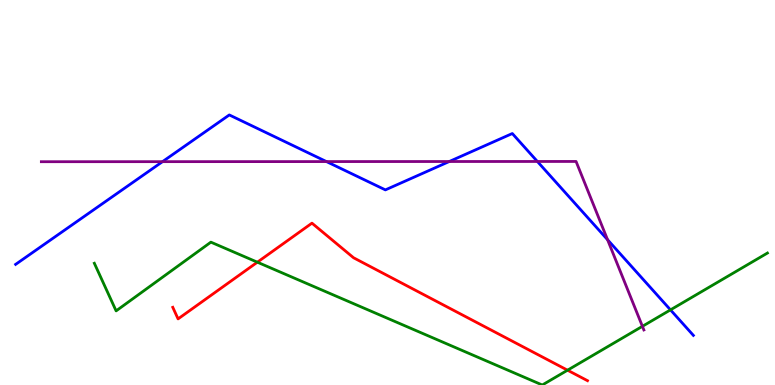[{'lines': ['blue', 'red'], 'intersections': []}, {'lines': ['green', 'red'], 'intersections': [{'x': 3.32, 'y': 3.19}, {'x': 7.32, 'y': 0.384}]}, {'lines': ['purple', 'red'], 'intersections': []}, {'lines': ['blue', 'green'], 'intersections': [{'x': 8.65, 'y': 1.95}]}, {'lines': ['blue', 'purple'], 'intersections': [{'x': 2.1, 'y': 5.8}, {'x': 4.21, 'y': 5.8}, {'x': 5.8, 'y': 5.8}, {'x': 6.93, 'y': 5.81}, {'x': 7.84, 'y': 3.77}]}, {'lines': ['green', 'purple'], 'intersections': [{'x': 8.29, 'y': 1.52}]}]